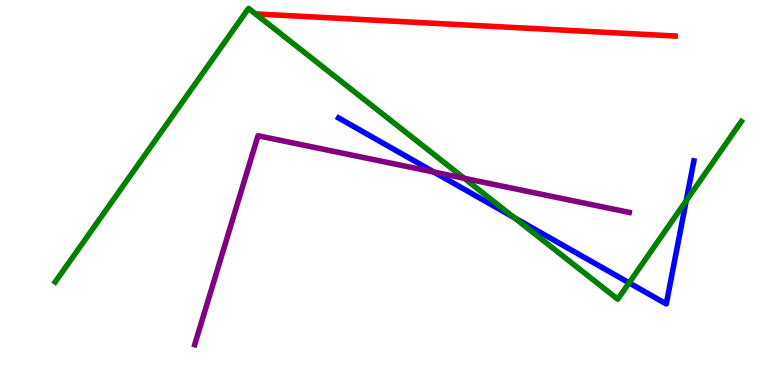[{'lines': ['blue', 'red'], 'intersections': []}, {'lines': ['green', 'red'], 'intersections': []}, {'lines': ['purple', 'red'], 'intersections': []}, {'lines': ['blue', 'green'], 'intersections': [{'x': 6.63, 'y': 4.35}, {'x': 8.12, 'y': 2.65}, {'x': 8.85, 'y': 4.78}]}, {'lines': ['blue', 'purple'], 'intersections': [{'x': 5.6, 'y': 5.53}]}, {'lines': ['green', 'purple'], 'intersections': [{'x': 5.99, 'y': 5.37}]}]